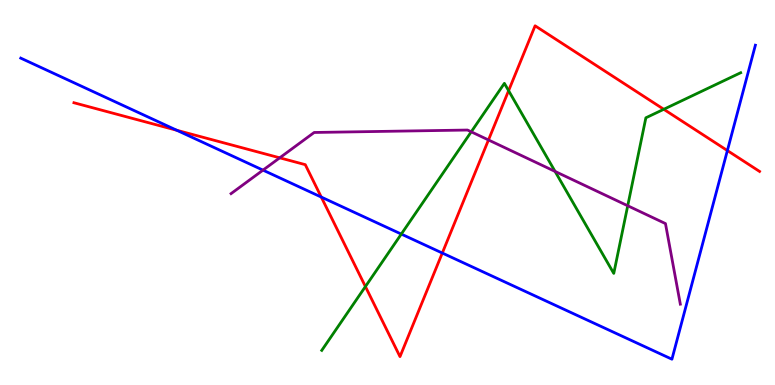[{'lines': ['blue', 'red'], 'intersections': [{'x': 2.28, 'y': 6.62}, {'x': 4.15, 'y': 4.88}, {'x': 5.71, 'y': 3.43}, {'x': 9.39, 'y': 6.09}]}, {'lines': ['green', 'red'], 'intersections': [{'x': 4.72, 'y': 2.56}, {'x': 6.56, 'y': 7.64}, {'x': 8.56, 'y': 7.16}]}, {'lines': ['purple', 'red'], 'intersections': [{'x': 3.61, 'y': 5.9}, {'x': 6.3, 'y': 6.36}]}, {'lines': ['blue', 'green'], 'intersections': [{'x': 5.18, 'y': 3.92}]}, {'lines': ['blue', 'purple'], 'intersections': [{'x': 3.39, 'y': 5.58}]}, {'lines': ['green', 'purple'], 'intersections': [{'x': 6.08, 'y': 6.58}, {'x': 7.16, 'y': 5.55}, {'x': 8.1, 'y': 4.66}]}]